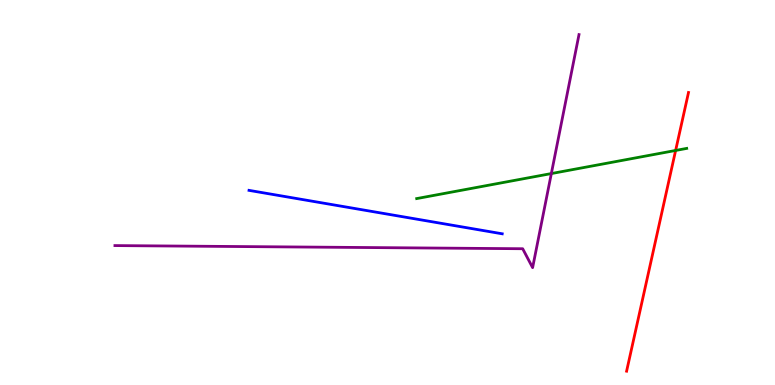[{'lines': ['blue', 'red'], 'intersections': []}, {'lines': ['green', 'red'], 'intersections': [{'x': 8.72, 'y': 6.09}]}, {'lines': ['purple', 'red'], 'intersections': []}, {'lines': ['blue', 'green'], 'intersections': []}, {'lines': ['blue', 'purple'], 'intersections': []}, {'lines': ['green', 'purple'], 'intersections': [{'x': 7.11, 'y': 5.49}]}]